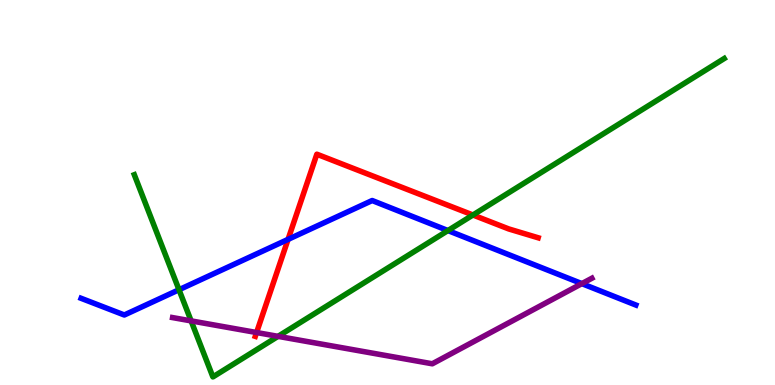[{'lines': ['blue', 'red'], 'intersections': [{'x': 3.72, 'y': 3.78}]}, {'lines': ['green', 'red'], 'intersections': [{'x': 6.1, 'y': 4.42}]}, {'lines': ['purple', 'red'], 'intersections': [{'x': 3.31, 'y': 1.36}]}, {'lines': ['blue', 'green'], 'intersections': [{'x': 2.31, 'y': 2.47}, {'x': 5.78, 'y': 4.01}]}, {'lines': ['blue', 'purple'], 'intersections': [{'x': 7.51, 'y': 2.63}]}, {'lines': ['green', 'purple'], 'intersections': [{'x': 2.47, 'y': 1.67}, {'x': 3.59, 'y': 1.26}]}]